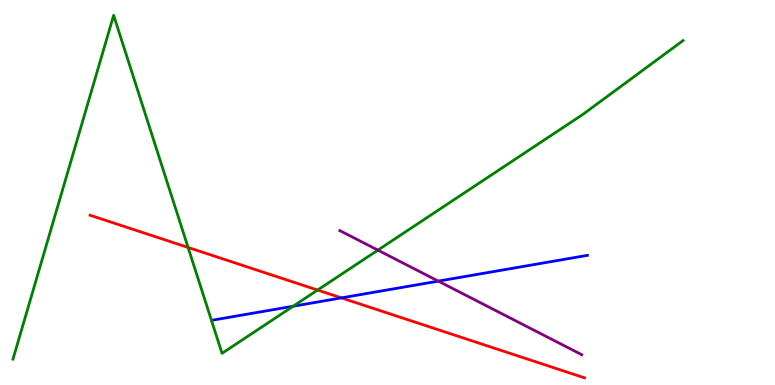[{'lines': ['blue', 'red'], 'intersections': [{'x': 4.41, 'y': 2.26}]}, {'lines': ['green', 'red'], 'intersections': [{'x': 2.43, 'y': 3.57}, {'x': 4.1, 'y': 2.47}]}, {'lines': ['purple', 'red'], 'intersections': []}, {'lines': ['blue', 'green'], 'intersections': [{'x': 3.78, 'y': 2.05}]}, {'lines': ['blue', 'purple'], 'intersections': [{'x': 5.66, 'y': 2.7}]}, {'lines': ['green', 'purple'], 'intersections': [{'x': 4.88, 'y': 3.5}]}]